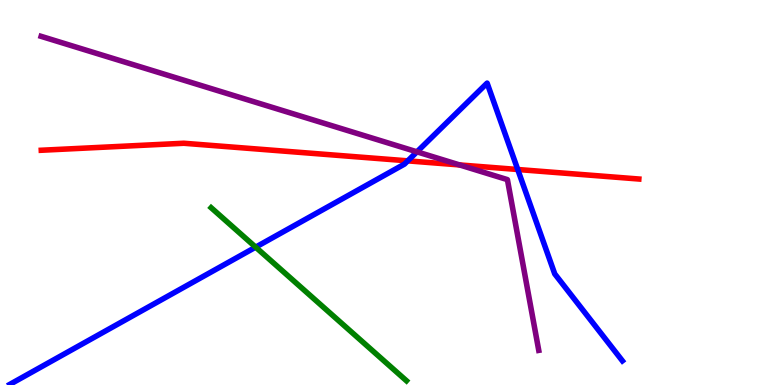[{'lines': ['blue', 'red'], 'intersections': [{'x': 5.26, 'y': 5.82}, {'x': 6.68, 'y': 5.6}]}, {'lines': ['green', 'red'], 'intersections': []}, {'lines': ['purple', 'red'], 'intersections': [{'x': 5.93, 'y': 5.72}]}, {'lines': ['blue', 'green'], 'intersections': [{'x': 3.3, 'y': 3.58}]}, {'lines': ['blue', 'purple'], 'intersections': [{'x': 5.38, 'y': 6.06}]}, {'lines': ['green', 'purple'], 'intersections': []}]